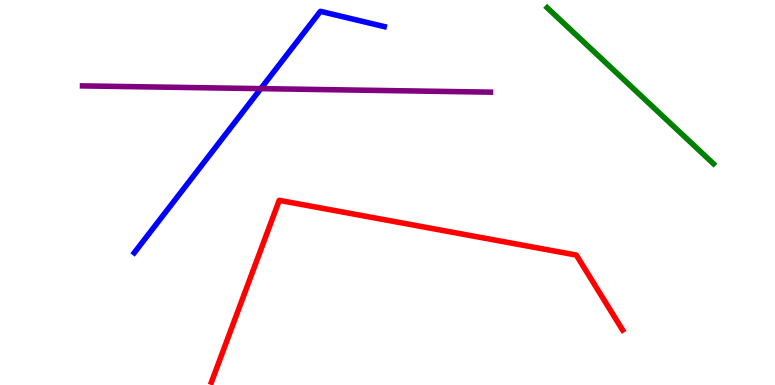[{'lines': ['blue', 'red'], 'intersections': []}, {'lines': ['green', 'red'], 'intersections': []}, {'lines': ['purple', 'red'], 'intersections': []}, {'lines': ['blue', 'green'], 'intersections': []}, {'lines': ['blue', 'purple'], 'intersections': [{'x': 3.37, 'y': 7.7}]}, {'lines': ['green', 'purple'], 'intersections': []}]